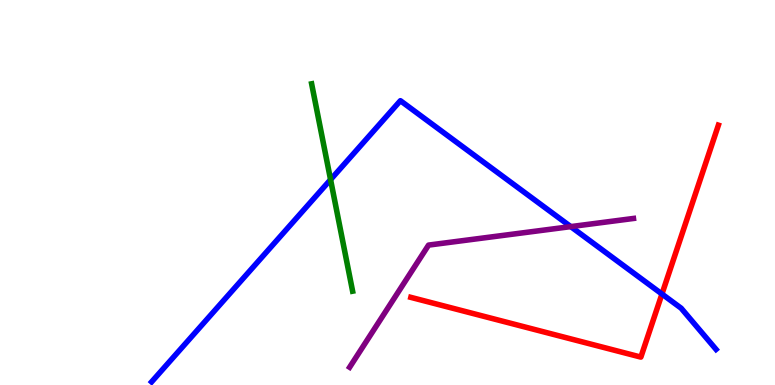[{'lines': ['blue', 'red'], 'intersections': [{'x': 8.54, 'y': 2.36}]}, {'lines': ['green', 'red'], 'intersections': []}, {'lines': ['purple', 'red'], 'intersections': []}, {'lines': ['blue', 'green'], 'intersections': [{'x': 4.27, 'y': 5.33}]}, {'lines': ['blue', 'purple'], 'intersections': [{'x': 7.36, 'y': 4.11}]}, {'lines': ['green', 'purple'], 'intersections': []}]